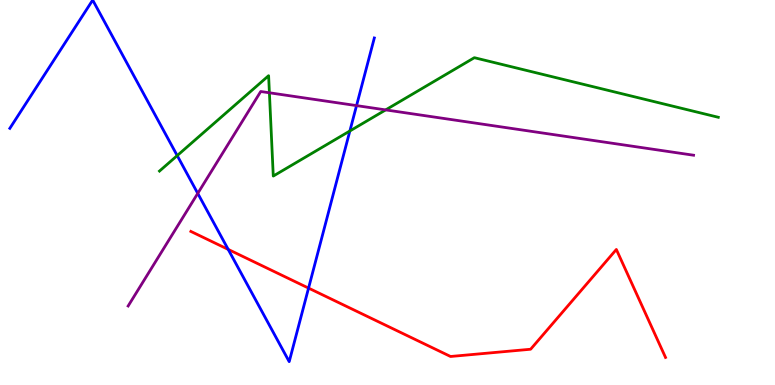[{'lines': ['blue', 'red'], 'intersections': [{'x': 2.94, 'y': 3.52}, {'x': 3.98, 'y': 2.52}]}, {'lines': ['green', 'red'], 'intersections': []}, {'lines': ['purple', 'red'], 'intersections': []}, {'lines': ['blue', 'green'], 'intersections': [{'x': 2.29, 'y': 5.96}, {'x': 4.51, 'y': 6.6}]}, {'lines': ['blue', 'purple'], 'intersections': [{'x': 2.55, 'y': 4.98}, {'x': 4.6, 'y': 7.26}]}, {'lines': ['green', 'purple'], 'intersections': [{'x': 3.48, 'y': 7.59}, {'x': 4.98, 'y': 7.15}]}]